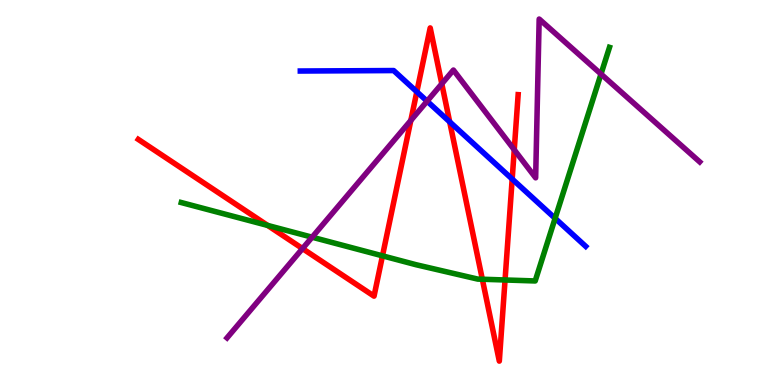[{'lines': ['blue', 'red'], 'intersections': [{'x': 5.38, 'y': 7.62}, {'x': 5.8, 'y': 6.84}, {'x': 6.61, 'y': 5.35}]}, {'lines': ['green', 'red'], 'intersections': [{'x': 3.45, 'y': 4.14}, {'x': 4.94, 'y': 3.36}, {'x': 6.22, 'y': 2.75}, {'x': 6.52, 'y': 2.73}]}, {'lines': ['purple', 'red'], 'intersections': [{'x': 3.9, 'y': 3.54}, {'x': 5.3, 'y': 6.87}, {'x': 5.7, 'y': 7.82}, {'x': 6.64, 'y': 6.11}]}, {'lines': ['blue', 'green'], 'intersections': [{'x': 7.16, 'y': 4.33}]}, {'lines': ['blue', 'purple'], 'intersections': [{'x': 5.51, 'y': 7.37}]}, {'lines': ['green', 'purple'], 'intersections': [{'x': 4.03, 'y': 3.84}, {'x': 7.75, 'y': 8.08}]}]